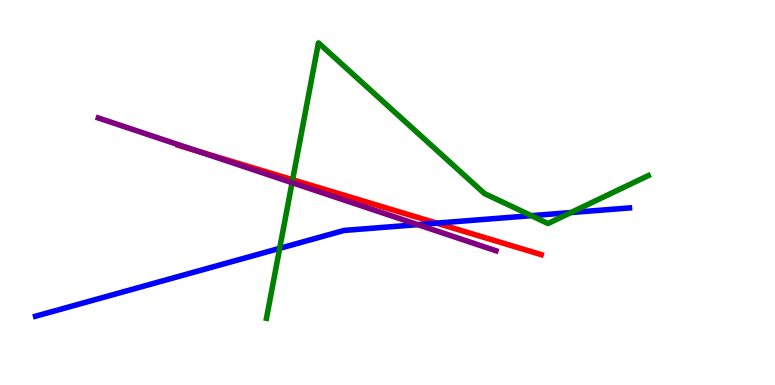[{'lines': ['blue', 'red'], 'intersections': [{'x': 5.63, 'y': 4.2}]}, {'lines': ['green', 'red'], 'intersections': [{'x': 3.78, 'y': 5.33}]}, {'lines': ['purple', 'red'], 'intersections': [{'x': 2.55, 'y': 6.07}]}, {'lines': ['blue', 'green'], 'intersections': [{'x': 3.61, 'y': 3.55}, {'x': 6.86, 'y': 4.4}, {'x': 7.37, 'y': 4.48}]}, {'lines': ['blue', 'purple'], 'intersections': [{'x': 5.39, 'y': 4.17}]}, {'lines': ['green', 'purple'], 'intersections': [{'x': 3.77, 'y': 5.26}]}]